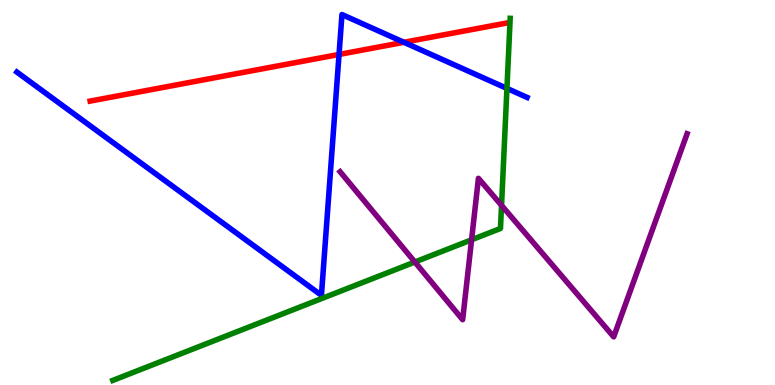[{'lines': ['blue', 'red'], 'intersections': [{'x': 4.37, 'y': 8.59}, {'x': 5.21, 'y': 8.9}]}, {'lines': ['green', 'red'], 'intersections': []}, {'lines': ['purple', 'red'], 'intersections': []}, {'lines': ['blue', 'green'], 'intersections': [{'x': 6.54, 'y': 7.7}]}, {'lines': ['blue', 'purple'], 'intersections': []}, {'lines': ['green', 'purple'], 'intersections': [{'x': 5.35, 'y': 3.19}, {'x': 6.08, 'y': 3.77}, {'x': 6.47, 'y': 4.67}]}]